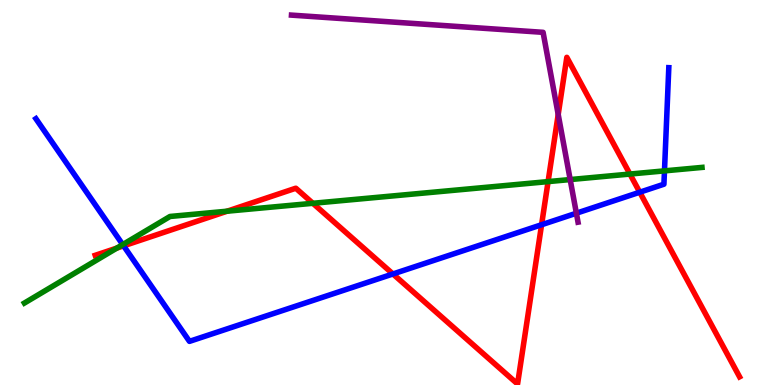[{'lines': ['blue', 'red'], 'intersections': [{'x': 1.59, 'y': 3.61}, {'x': 5.07, 'y': 2.88}, {'x': 6.99, 'y': 4.16}, {'x': 8.25, 'y': 5.01}]}, {'lines': ['green', 'red'], 'intersections': [{'x': 1.51, 'y': 3.56}, {'x': 2.93, 'y': 4.51}, {'x': 4.04, 'y': 4.72}, {'x': 7.07, 'y': 5.28}, {'x': 8.13, 'y': 5.48}]}, {'lines': ['purple', 'red'], 'intersections': [{'x': 7.2, 'y': 7.03}]}, {'lines': ['blue', 'green'], 'intersections': [{'x': 1.58, 'y': 3.65}, {'x': 8.57, 'y': 5.56}]}, {'lines': ['blue', 'purple'], 'intersections': [{'x': 7.44, 'y': 4.46}]}, {'lines': ['green', 'purple'], 'intersections': [{'x': 7.36, 'y': 5.34}]}]